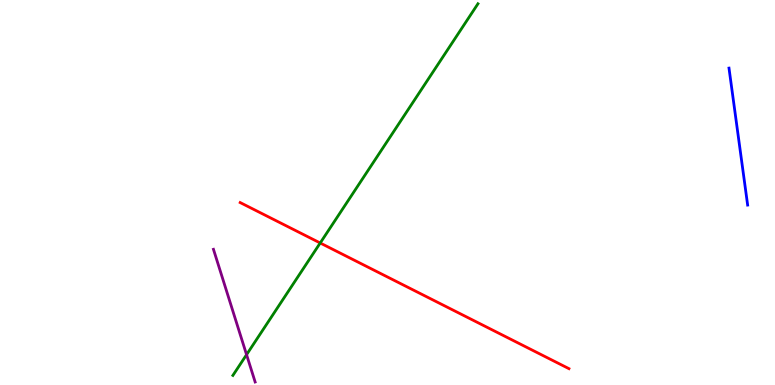[{'lines': ['blue', 'red'], 'intersections': []}, {'lines': ['green', 'red'], 'intersections': [{'x': 4.13, 'y': 3.69}]}, {'lines': ['purple', 'red'], 'intersections': []}, {'lines': ['blue', 'green'], 'intersections': []}, {'lines': ['blue', 'purple'], 'intersections': []}, {'lines': ['green', 'purple'], 'intersections': [{'x': 3.18, 'y': 0.788}]}]